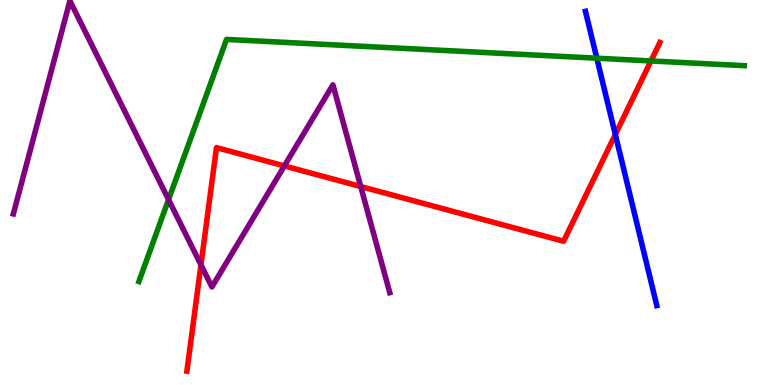[{'lines': ['blue', 'red'], 'intersections': [{'x': 7.94, 'y': 6.51}]}, {'lines': ['green', 'red'], 'intersections': [{'x': 8.4, 'y': 8.42}]}, {'lines': ['purple', 'red'], 'intersections': [{'x': 2.59, 'y': 3.12}, {'x': 3.67, 'y': 5.69}, {'x': 4.65, 'y': 5.16}]}, {'lines': ['blue', 'green'], 'intersections': [{'x': 7.7, 'y': 8.49}]}, {'lines': ['blue', 'purple'], 'intersections': []}, {'lines': ['green', 'purple'], 'intersections': [{'x': 2.17, 'y': 4.82}]}]